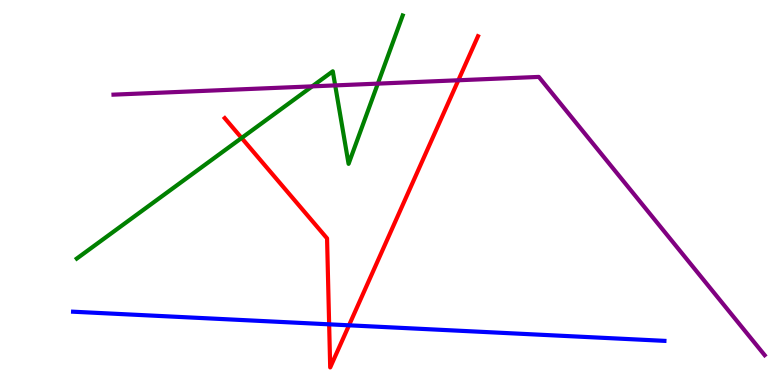[{'lines': ['blue', 'red'], 'intersections': [{'x': 4.25, 'y': 1.58}, {'x': 4.5, 'y': 1.55}]}, {'lines': ['green', 'red'], 'intersections': [{'x': 3.12, 'y': 6.42}]}, {'lines': ['purple', 'red'], 'intersections': [{'x': 5.91, 'y': 7.92}]}, {'lines': ['blue', 'green'], 'intersections': []}, {'lines': ['blue', 'purple'], 'intersections': []}, {'lines': ['green', 'purple'], 'intersections': [{'x': 4.03, 'y': 7.76}, {'x': 4.33, 'y': 7.78}, {'x': 4.88, 'y': 7.83}]}]